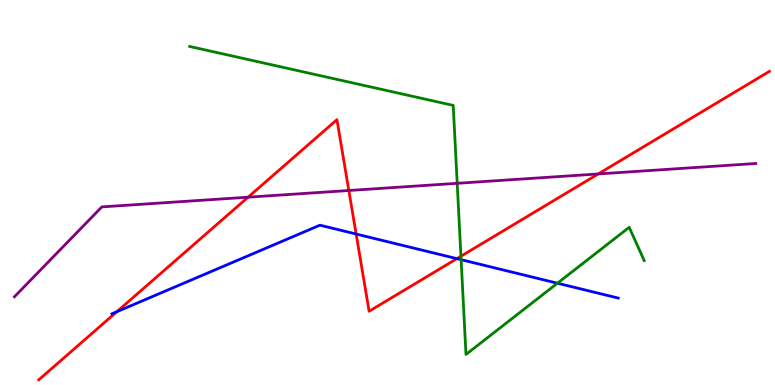[{'lines': ['blue', 'red'], 'intersections': [{'x': 1.51, 'y': 1.9}, {'x': 4.6, 'y': 3.92}, {'x': 5.9, 'y': 3.28}]}, {'lines': ['green', 'red'], 'intersections': [{'x': 5.95, 'y': 3.34}]}, {'lines': ['purple', 'red'], 'intersections': [{'x': 3.2, 'y': 4.88}, {'x': 4.5, 'y': 5.05}, {'x': 7.72, 'y': 5.48}]}, {'lines': ['blue', 'green'], 'intersections': [{'x': 5.95, 'y': 3.26}, {'x': 7.19, 'y': 2.64}]}, {'lines': ['blue', 'purple'], 'intersections': []}, {'lines': ['green', 'purple'], 'intersections': [{'x': 5.9, 'y': 5.24}]}]